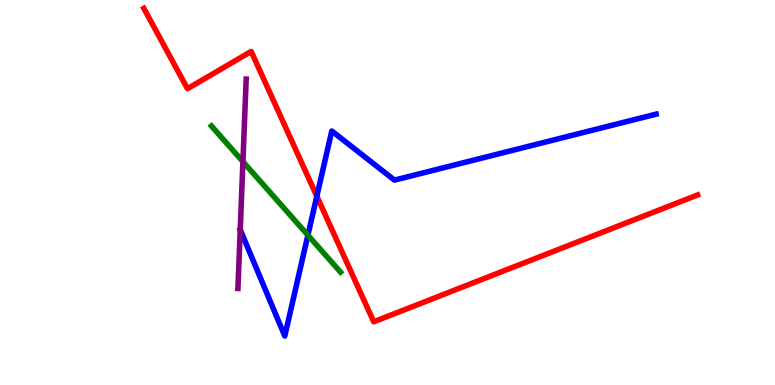[{'lines': ['blue', 'red'], 'intersections': [{'x': 4.09, 'y': 4.9}]}, {'lines': ['green', 'red'], 'intersections': []}, {'lines': ['purple', 'red'], 'intersections': []}, {'lines': ['blue', 'green'], 'intersections': [{'x': 3.97, 'y': 3.89}]}, {'lines': ['blue', 'purple'], 'intersections': []}, {'lines': ['green', 'purple'], 'intersections': [{'x': 3.13, 'y': 5.8}]}]